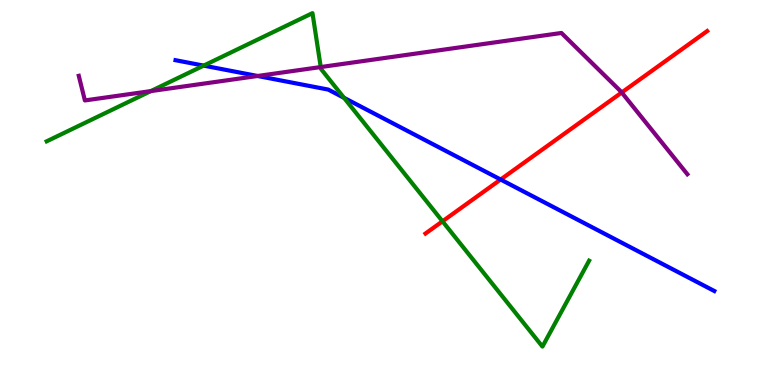[{'lines': ['blue', 'red'], 'intersections': [{'x': 6.46, 'y': 5.34}]}, {'lines': ['green', 'red'], 'intersections': [{'x': 5.71, 'y': 4.25}]}, {'lines': ['purple', 'red'], 'intersections': [{'x': 8.02, 'y': 7.6}]}, {'lines': ['blue', 'green'], 'intersections': [{'x': 2.63, 'y': 8.3}, {'x': 4.44, 'y': 7.46}]}, {'lines': ['blue', 'purple'], 'intersections': [{'x': 3.32, 'y': 8.03}]}, {'lines': ['green', 'purple'], 'intersections': [{'x': 1.95, 'y': 7.63}, {'x': 4.14, 'y': 8.26}]}]